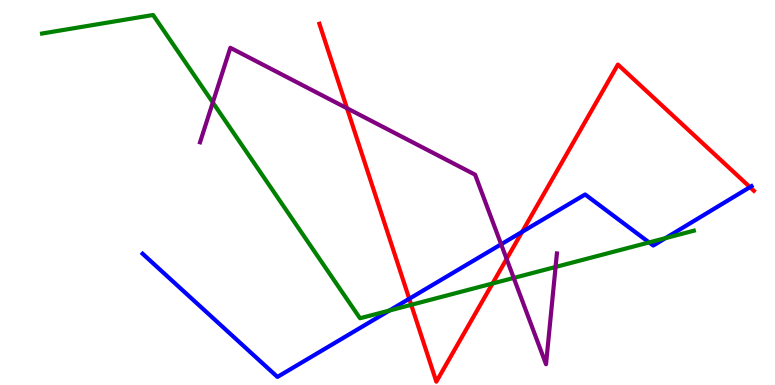[{'lines': ['blue', 'red'], 'intersections': [{'x': 5.28, 'y': 2.24}, {'x': 6.74, 'y': 3.98}, {'x': 9.68, 'y': 5.14}]}, {'lines': ['green', 'red'], 'intersections': [{'x': 5.31, 'y': 2.08}, {'x': 6.36, 'y': 2.64}]}, {'lines': ['purple', 'red'], 'intersections': [{'x': 4.48, 'y': 7.19}, {'x': 6.54, 'y': 3.27}]}, {'lines': ['blue', 'green'], 'intersections': [{'x': 5.02, 'y': 1.93}, {'x': 8.38, 'y': 3.7}, {'x': 8.59, 'y': 3.81}]}, {'lines': ['blue', 'purple'], 'intersections': [{'x': 6.47, 'y': 3.65}]}, {'lines': ['green', 'purple'], 'intersections': [{'x': 2.75, 'y': 7.34}, {'x': 6.63, 'y': 2.78}, {'x': 7.17, 'y': 3.07}]}]